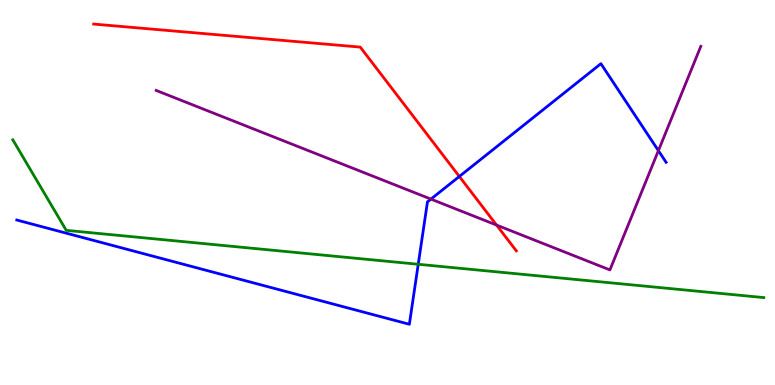[{'lines': ['blue', 'red'], 'intersections': [{'x': 5.93, 'y': 5.42}]}, {'lines': ['green', 'red'], 'intersections': []}, {'lines': ['purple', 'red'], 'intersections': [{'x': 6.41, 'y': 4.15}]}, {'lines': ['blue', 'green'], 'intersections': [{'x': 5.4, 'y': 3.14}]}, {'lines': ['blue', 'purple'], 'intersections': [{'x': 5.56, 'y': 4.83}, {'x': 8.5, 'y': 6.09}]}, {'lines': ['green', 'purple'], 'intersections': []}]